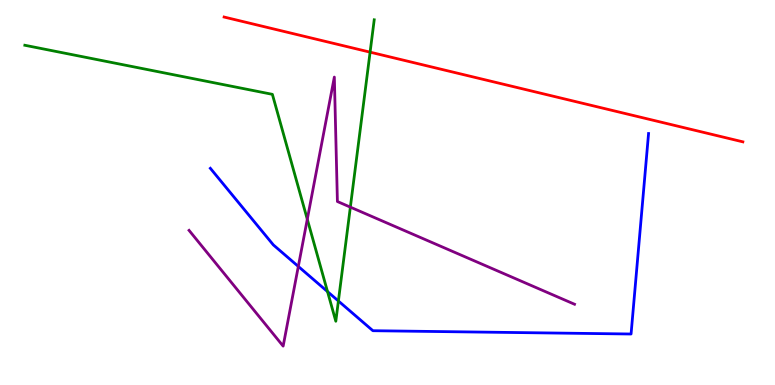[{'lines': ['blue', 'red'], 'intersections': []}, {'lines': ['green', 'red'], 'intersections': [{'x': 4.78, 'y': 8.65}]}, {'lines': ['purple', 'red'], 'intersections': []}, {'lines': ['blue', 'green'], 'intersections': [{'x': 4.23, 'y': 2.43}, {'x': 4.37, 'y': 2.18}]}, {'lines': ['blue', 'purple'], 'intersections': [{'x': 3.85, 'y': 3.08}]}, {'lines': ['green', 'purple'], 'intersections': [{'x': 3.97, 'y': 4.31}, {'x': 4.52, 'y': 4.62}]}]